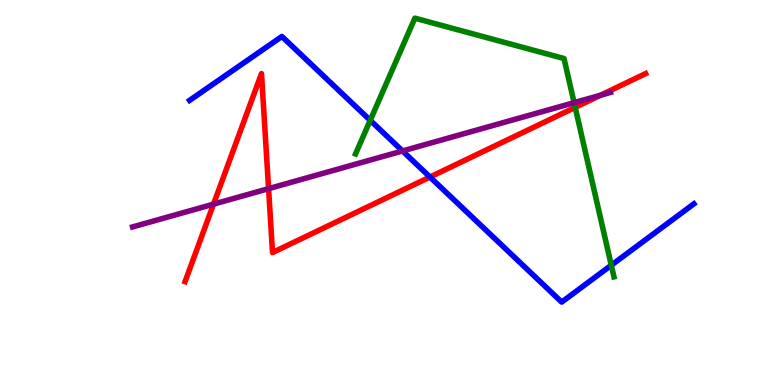[{'lines': ['blue', 'red'], 'intersections': [{'x': 5.55, 'y': 5.4}]}, {'lines': ['green', 'red'], 'intersections': [{'x': 7.42, 'y': 7.21}]}, {'lines': ['purple', 'red'], 'intersections': [{'x': 2.76, 'y': 4.7}, {'x': 3.47, 'y': 5.1}, {'x': 7.75, 'y': 7.53}]}, {'lines': ['blue', 'green'], 'intersections': [{'x': 4.78, 'y': 6.87}, {'x': 7.89, 'y': 3.11}]}, {'lines': ['blue', 'purple'], 'intersections': [{'x': 5.19, 'y': 6.08}]}, {'lines': ['green', 'purple'], 'intersections': [{'x': 7.41, 'y': 7.33}]}]